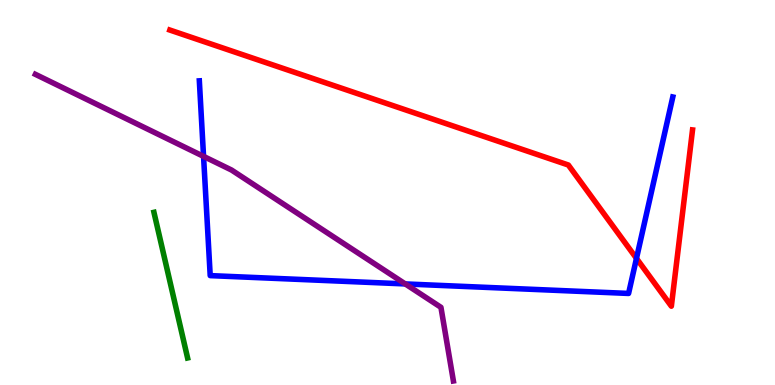[{'lines': ['blue', 'red'], 'intersections': [{'x': 8.21, 'y': 3.29}]}, {'lines': ['green', 'red'], 'intersections': []}, {'lines': ['purple', 'red'], 'intersections': []}, {'lines': ['blue', 'green'], 'intersections': []}, {'lines': ['blue', 'purple'], 'intersections': [{'x': 2.63, 'y': 5.94}, {'x': 5.23, 'y': 2.63}]}, {'lines': ['green', 'purple'], 'intersections': []}]